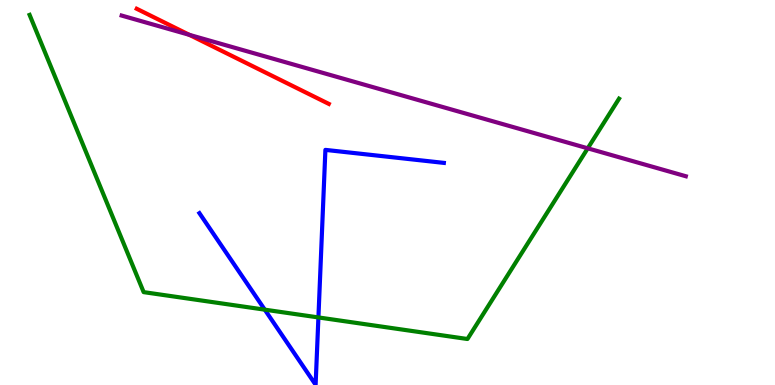[{'lines': ['blue', 'red'], 'intersections': []}, {'lines': ['green', 'red'], 'intersections': []}, {'lines': ['purple', 'red'], 'intersections': [{'x': 2.44, 'y': 9.09}]}, {'lines': ['blue', 'green'], 'intersections': [{'x': 3.42, 'y': 1.96}, {'x': 4.11, 'y': 1.75}]}, {'lines': ['blue', 'purple'], 'intersections': []}, {'lines': ['green', 'purple'], 'intersections': [{'x': 7.58, 'y': 6.15}]}]